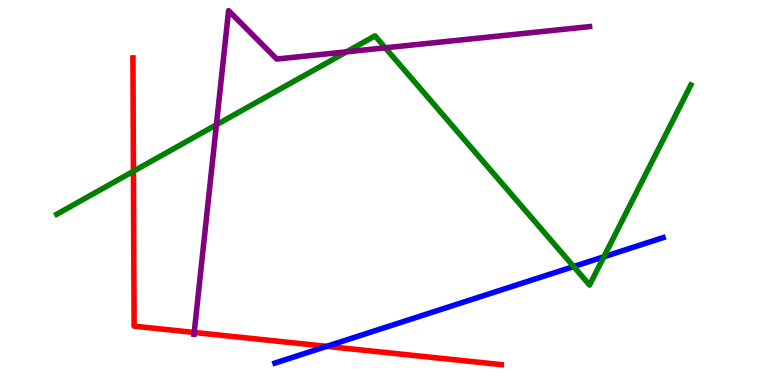[{'lines': ['blue', 'red'], 'intersections': [{'x': 4.22, 'y': 1.0}]}, {'lines': ['green', 'red'], 'intersections': [{'x': 1.72, 'y': 5.55}]}, {'lines': ['purple', 'red'], 'intersections': [{'x': 2.51, 'y': 1.36}]}, {'lines': ['blue', 'green'], 'intersections': [{'x': 7.4, 'y': 3.08}, {'x': 7.79, 'y': 3.33}]}, {'lines': ['blue', 'purple'], 'intersections': []}, {'lines': ['green', 'purple'], 'intersections': [{'x': 2.79, 'y': 6.76}, {'x': 4.47, 'y': 8.65}, {'x': 4.97, 'y': 8.76}]}]